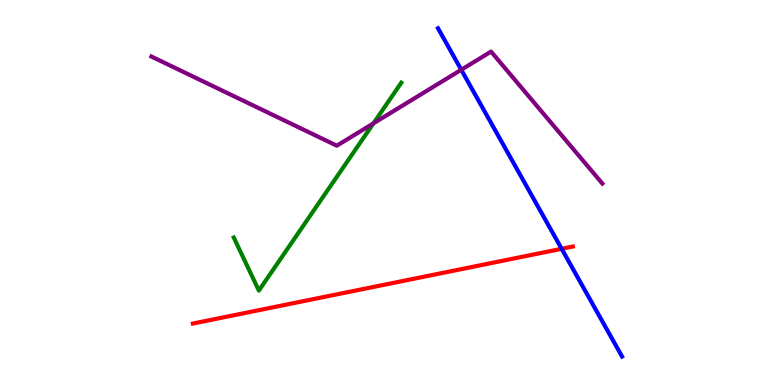[{'lines': ['blue', 'red'], 'intersections': [{'x': 7.25, 'y': 3.54}]}, {'lines': ['green', 'red'], 'intersections': []}, {'lines': ['purple', 'red'], 'intersections': []}, {'lines': ['blue', 'green'], 'intersections': []}, {'lines': ['blue', 'purple'], 'intersections': [{'x': 5.95, 'y': 8.19}]}, {'lines': ['green', 'purple'], 'intersections': [{'x': 4.82, 'y': 6.8}]}]